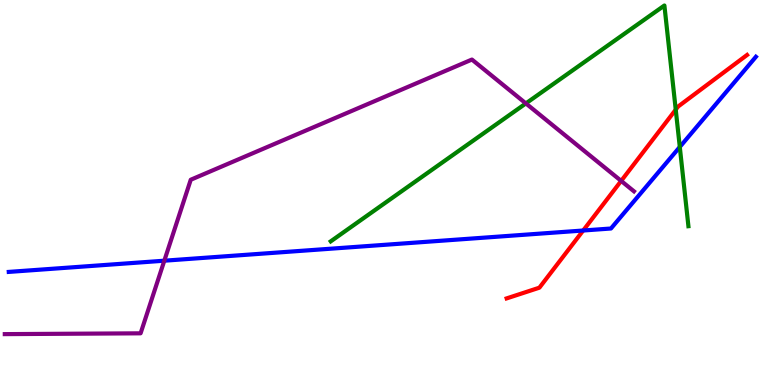[{'lines': ['blue', 'red'], 'intersections': [{'x': 7.52, 'y': 4.01}]}, {'lines': ['green', 'red'], 'intersections': [{'x': 8.72, 'y': 7.15}]}, {'lines': ['purple', 'red'], 'intersections': [{'x': 8.02, 'y': 5.3}]}, {'lines': ['blue', 'green'], 'intersections': [{'x': 8.77, 'y': 6.18}]}, {'lines': ['blue', 'purple'], 'intersections': [{'x': 2.12, 'y': 3.23}]}, {'lines': ['green', 'purple'], 'intersections': [{'x': 6.79, 'y': 7.31}]}]